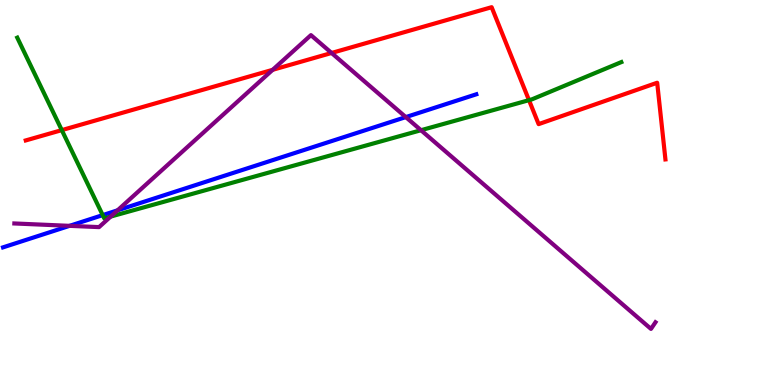[{'lines': ['blue', 'red'], 'intersections': []}, {'lines': ['green', 'red'], 'intersections': [{'x': 0.797, 'y': 6.62}, {'x': 6.83, 'y': 7.4}]}, {'lines': ['purple', 'red'], 'intersections': [{'x': 3.52, 'y': 8.19}, {'x': 4.28, 'y': 8.62}]}, {'lines': ['blue', 'green'], 'intersections': [{'x': 1.33, 'y': 4.41}]}, {'lines': ['blue', 'purple'], 'intersections': [{'x': 0.897, 'y': 4.13}, {'x': 1.52, 'y': 4.54}, {'x': 5.24, 'y': 6.96}]}, {'lines': ['green', 'purple'], 'intersections': [{'x': 1.43, 'y': 4.37}, {'x': 5.43, 'y': 6.62}]}]